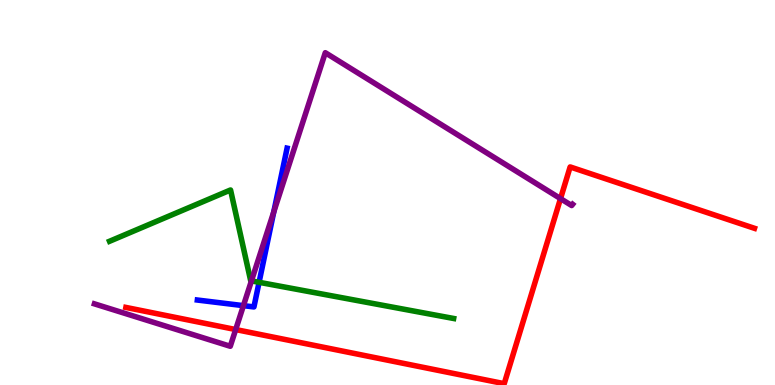[{'lines': ['blue', 'red'], 'intersections': []}, {'lines': ['green', 'red'], 'intersections': []}, {'lines': ['purple', 'red'], 'intersections': [{'x': 3.04, 'y': 1.44}, {'x': 7.23, 'y': 4.84}]}, {'lines': ['blue', 'green'], 'intersections': [{'x': 3.34, 'y': 2.67}]}, {'lines': ['blue', 'purple'], 'intersections': [{'x': 3.14, 'y': 2.06}, {'x': 3.53, 'y': 4.5}]}, {'lines': ['green', 'purple'], 'intersections': [{'x': 3.24, 'y': 2.7}]}]